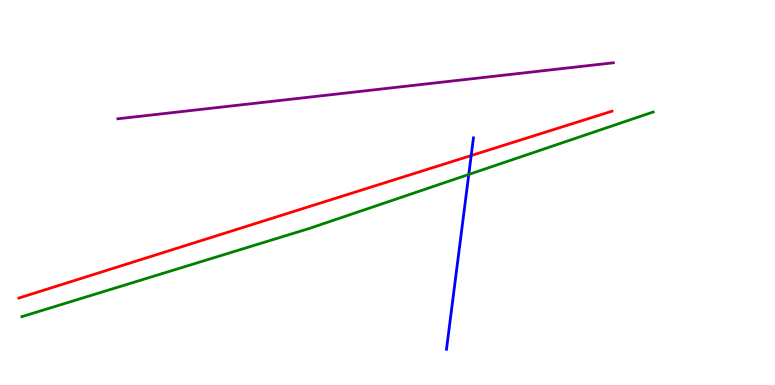[{'lines': ['blue', 'red'], 'intersections': [{'x': 6.08, 'y': 5.96}]}, {'lines': ['green', 'red'], 'intersections': []}, {'lines': ['purple', 'red'], 'intersections': []}, {'lines': ['blue', 'green'], 'intersections': [{'x': 6.05, 'y': 5.47}]}, {'lines': ['blue', 'purple'], 'intersections': []}, {'lines': ['green', 'purple'], 'intersections': []}]